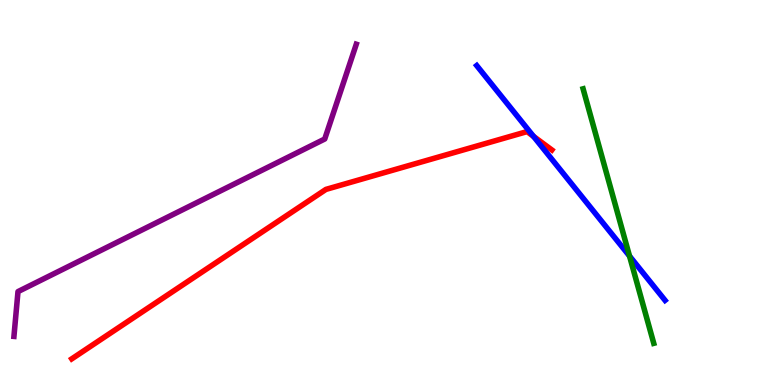[{'lines': ['blue', 'red'], 'intersections': [{'x': 6.88, 'y': 6.46}]}, {'lines': ['green', 'red'], 'intersections': []}, {'lines': ['purple', 'red'], 'intersections': []}, {'lines': ['blue', 'green'], 'intersections': [{'x': 8.12, 'y': 3.35}]}, {'lines': ['blue', 'purple'], 'intersections': []}, {'lines': ['green', 'purple'], 'intersections': []}]